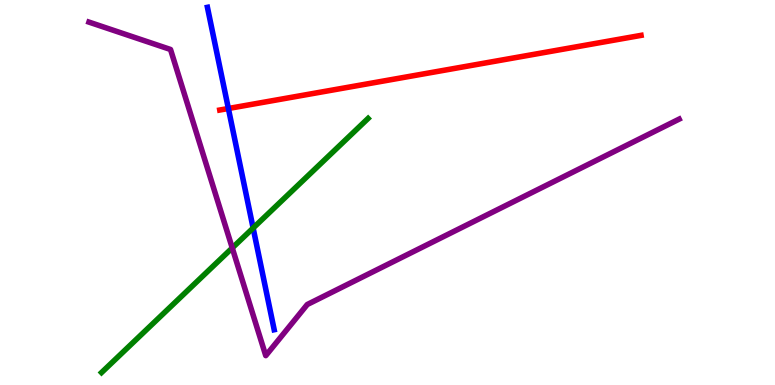[{'lines': ['blue', 'red'], 'intersections': [{'x': 2.95, 'y': 7.18}]}, {'lines': ['green', 'red'], 'intersections': []}, {'lines': ['purple', 'red'], 'intersections': []}, {'lines': ['blue', 'green'], 'intersections': [{'x': 3.27, 'y': 4.08}]}, {'lines': ['blue', 'purple'], 'intersections': []}, {'lines': ['green', 'purple'], 'intersections': [{'x': 3.0, 'y': 3.56}]}]